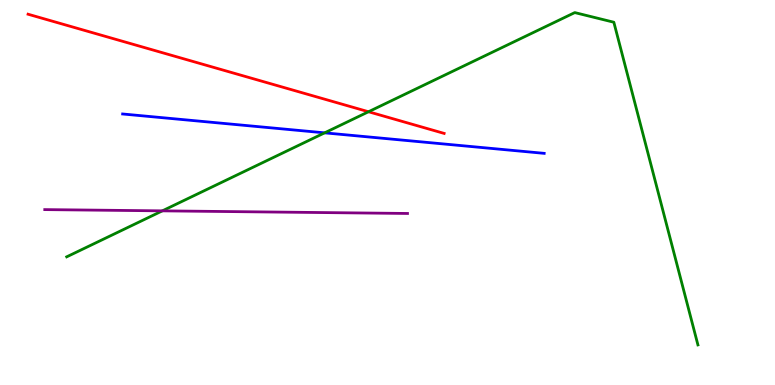[{'lines': ['blue', 'red'], 'intersections': []}, {'lines': ['green', 'red'], 'intersections': [{'x': 4.75, 'y': 7.1}]}, {'lines': ['purple', 'red'], 'intersections': []}, {'lines': ['blue', 'green'], 'intersections': [{'x': 4.19, 'y': 6.55}]}, {'lines': ['blue', 'purple'], 'intersections': []}, {'lines': ['green', 'purple'], 'intersections': [{'x': 2.09, 'y': 4.52}]}]